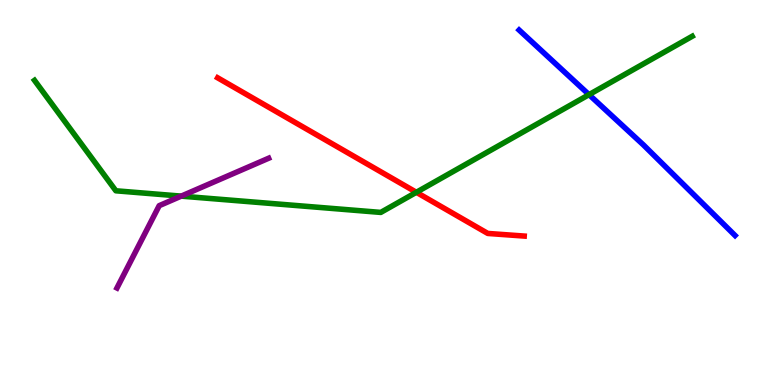[{'lines': ['blue', 'red'], 'intersections': []}, {'lines': ['green', 'red'], 'intersections': [{'x': 5.37, 'y': 5.01}]}, {'lines': ['purple', 'red'], 'intersections': []}, {'lines': ['blue', 'green'], 'intersections': [{'x': 7.6, 'y': 7.54}]}, {'lines': ['blue', 'purple'], 'intersections': []}, {'lines': ['green', 'purple'], 'intersections': [{'x': 2.34, 'y': 4.91}]}]